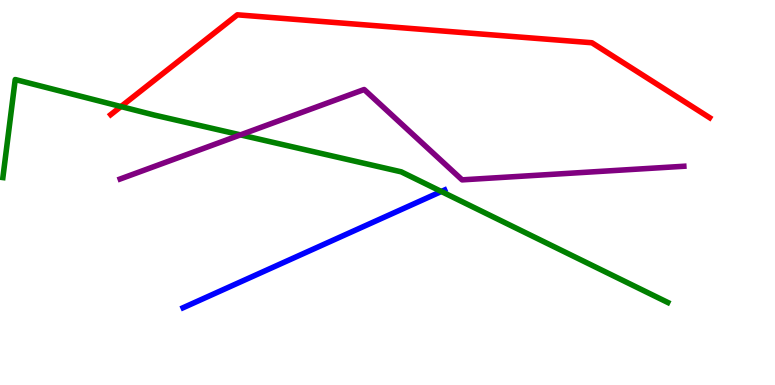[{'lines': ['blue', 'red'], 'intersections': []}, {'lines': ['green', 'red'], 'intersections': [{'x': 1.56, 'y': 7.23}]}, {'lines': ['purple', 'red'], 'intersections': []}, {'lines': ['blue', 'green'], 'intersections': [{'x': 5.69, 'y': 5.03}]}, {'lines': ['blue', 'purple'], 'intersections': []}, {'lines': ['green', 'purple'], 'intersections': [{'x': 3.1, 'y': 6.5}]}]